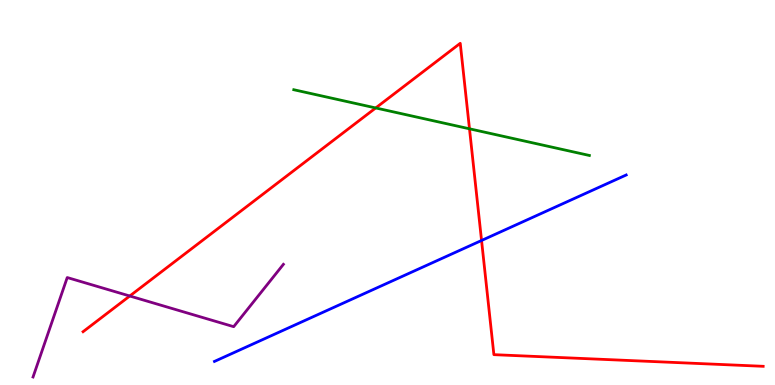[{'lines': ['blue', 'red'], 'intersections': [{'x': 6.21, 'y': 3.75}]}, {'lines': ['green', 'red'], 'intersections': [{'x': 4.85, 'y': 7.2}, {'x': 6.06, 'y': 6.65}]}, {'lines': ['purple', 'red'], 'intersections': [{'x': 1.67, 'y': 2.31}]}, {'lines': ['blue', 'green'], 'intersections': []}, {'lines': ['blue', 'purple'], 'intersections': []}, {'lines': ['green', 'purple'], 'intersections': []}]